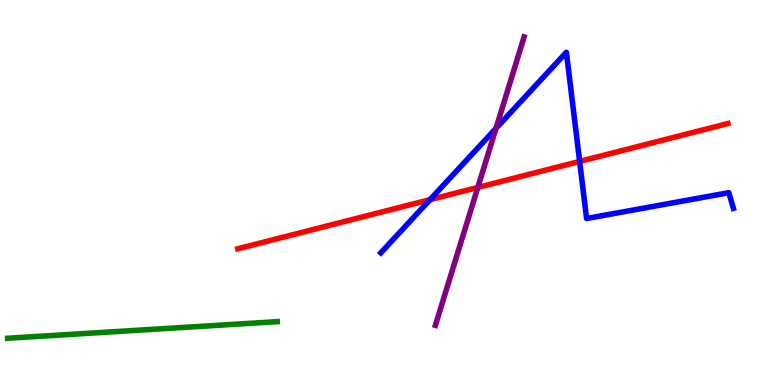[{'lines': ['blue', 'red'], 'intersections': [{'x': 5.55, 'y': 4.81}, {'x': 7.48, 'y': 5.81}]}, {'lines': ['green', 'red'], 'intersections': []}, {'lines': ['purple', 'red'], 'intersections': [{'x': 6.17, 'y': 5.13}]}, {'lines': ['blue', 'green'], 'intersections': []}, {'lines': ['blue', 'purple'], 'intersections': [{'x': 6.4, 'y': 6.67}]}, {'lines': ['green', 'purple'], 'intersections': []}]